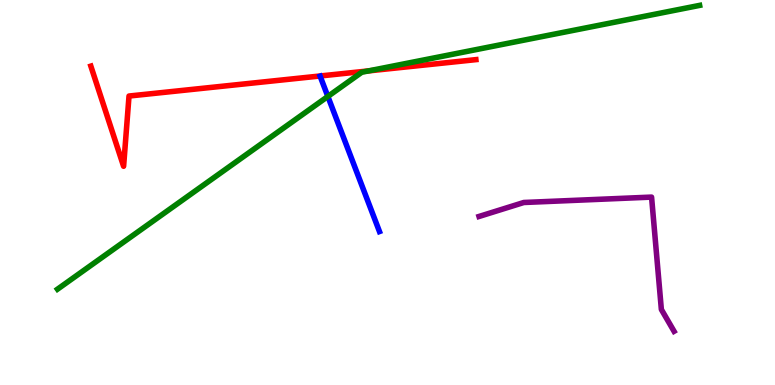[{'lines': ['blue', 'red'], 'intersections': []}, {'lines': ['green', 'red'], 'intersections': [{'x': 4.76, 'y': 8.16}]}, {'lines': ['purple', 'red'], 'intersections': []}, {'lines': ['blue', 'green'], 'intersections': [{'x': 4.23, 'y': 7.49}]}, {'lines': ['blue', 'purple'], 'intersections': []}, {'lines': ['green', 'purple'], 'intersections': []}]